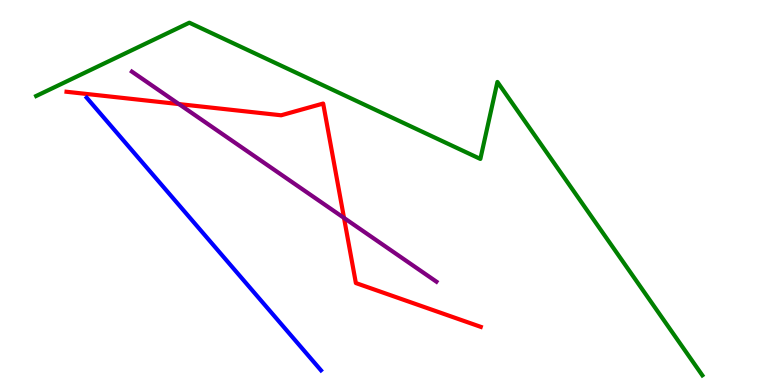[{'lines': ['blue', 'red'], 'intersections': []}, {'lines': ['green', 'red'], 'intersections': []}, {'lines': ['purple', 'red'], 'intersections': [{'x': 2.31, 'y': 7.3}, {'x': 4.44, 'y': 4.34}]}, {'lines': ['blue', 'green'], 'intersections': []}, {'lines': ['blue', 'purple'], 'intersections': []}, {'lines': ['green', 'purple'], 'intersections': []}]